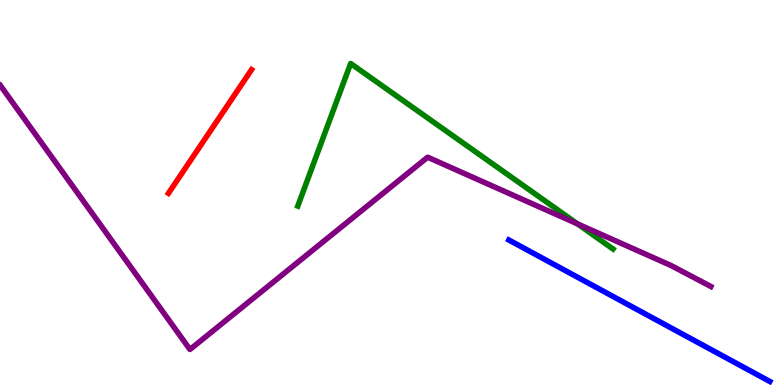[{'lines': ['blue', 'red'], 'intersections': []}, {'lines': ['green', 'red'], 'intersections': []}, {'lines': ['purple', 'red'], 'intersections': []}, {'lines': ['blue', 'green'], 'intersections': []}, {'lines': ['blue', 'purple'], 'intersections': []}, {'lines': ['green', 'purple'], 'intersections': [{'x': 7.45, 'y': 4.18}]}]